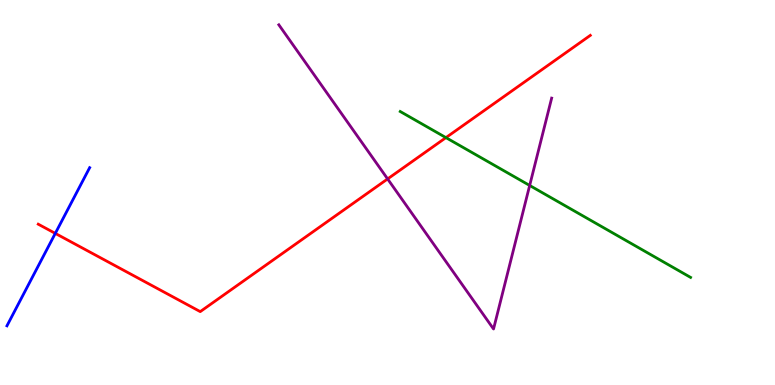[{'lines': ['blue', 'red'], 'intersections': [{'x': 0.713, 'y': 3.94}]}, {'lines': ['green', 'red'], 'intersections': [{'x': 5.75, 'y': 6.43}]}, {'lines': ['purple', 'red'], 'intersections': [{'x': 5.0, 'y': 5.35}]}, {'lines': ['blue', 'green'], 'intersections': []}, {'lines': ['blue', 'purple'], 'intersections': []}, {'lines': ['green', 'purple'], 'intersections': [{'x': 6.83, 'y': 5.18}]}]